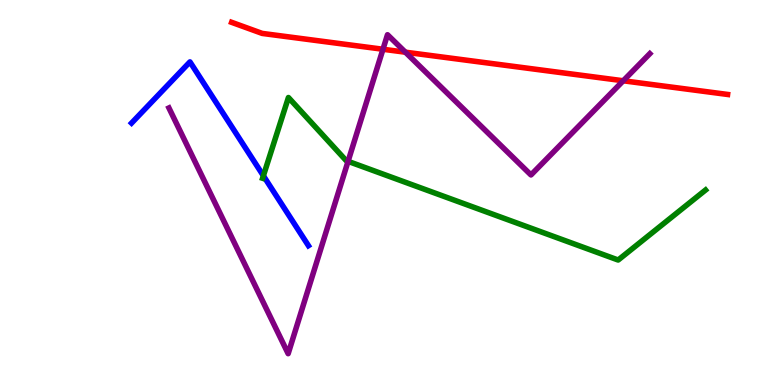[{'lines': ['blue', 'red'], 'intersections': []}, {'lines': ['green', 'red'], 'intersections': []}, {'lines': ['purple', 'red'], 'intersections': [{'x': 4.94, 'y': 8.72}, {'x': 5.23, 'y': 8.64}, {'x': 8.04, 'y': 7.9}]}, {'lines': ['blue', 'green'], 'intersections': [{'x': 3.4, 'y': 5.43}]}, {'lines': ['blue', 'purple'], 'intersections': []}, {'lines': ['green', 'purple'], 'intersections': [{'x': 4.49, 'y': 5.81}]}]